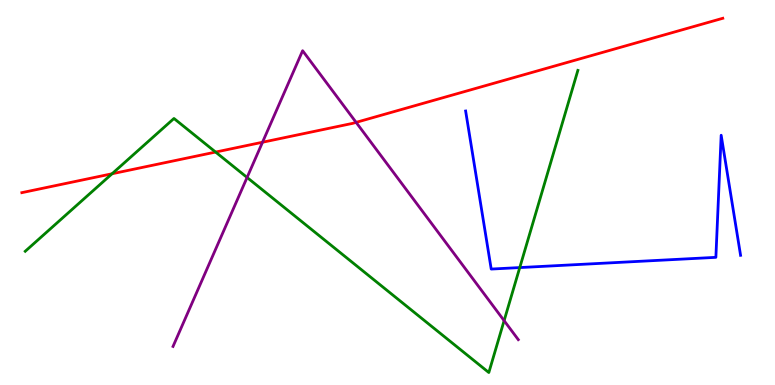[{'lines': ['blue', 'red'], 'intersections': []}, {'lines': ['green', 'red'], 'intersections': [{'x': 1.45, 'y': 5.49}, {'x': 2.78, 'y': 6.05}]}, {'lines': ['purple', 'red'], 'intersections': [{'x': 3.39, 'y': 6.31}, {'x': 4.59, 'y': 6.82}]}, {'lines': ['blue', 'green'], 'intersections': [{'x': 6.71, 'y': 3.05}]}, {'lines': ['blue', 'purple'], 'intersections': []}, {'lines': ['green', 'purple'], 'intersections': [{'x': 3.19, 'y': 5.39}, {'x': 6.5, 'y': 1.67}]}]